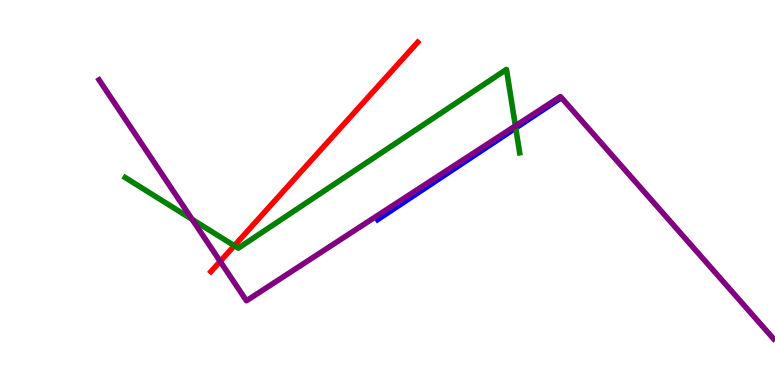[{'lines': ['blue', 'red'], 'intersections': []}, {'lines': ['green', 'red'], 'intersections': [{'x': 3.02, 'y': 3.62}]}, {'lines': ['purple', 'red'], 'intersections': [{'x': 2.84, 'y': 3.21}]}, {'lines': ['blue', 'green'], 'intersections': [{'x': 6.65, 'y': 6.68}]}, {'lines': ['blue', 'purple'], 'intersections': []}, {'lines': ['green', 'purple'], 'intersections': [{'x': 2.48, 'y': 4.3}, {'x': 6.65, 'y': 6.73}]}]